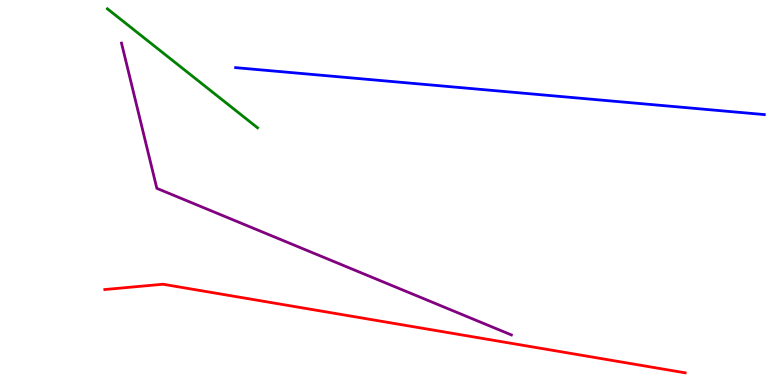[{'lines': ['blue', 'red'], 'intersections': []}, {'lines': ['green', 'red'], 'intersections': []}, {'lines': ['purple', 'red'], 'intersections': []}, {'lines': ['blue', 'green'], 'intersections': []}, {'lines': ['blue', 'purple'], 'intersections': []}, {'lines': ['green', 'purple'], 'intersections': []}]